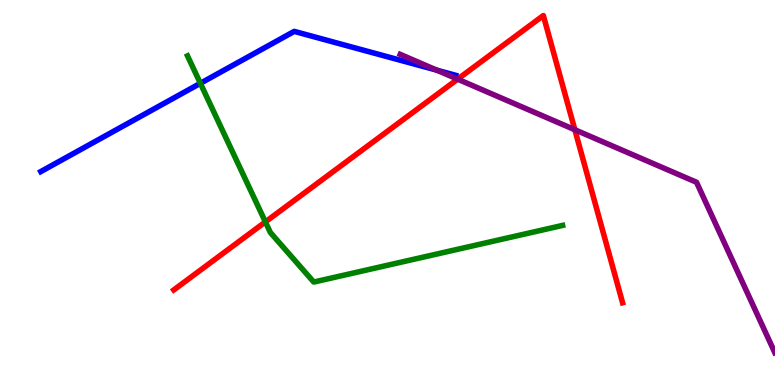[{'lines': ['blue', 'red'], 'intersections': []}, {'lines': ['green', 'red'], 'intersections': [{'x': 3.42, 'y': 4.24}]}, {'lines': ['purple', 'red'], 'intersections': [{'x': 5.91, 'y': 7.94}, {'x': 7.42, 'y': 6.63}]}, {'lines': ['blue', 'green'], 'intersections': [{'x': 2.59, 'y': 7.84}]}, {'lines': ['blue', 'purple'], 'intersections': [{'x': 5.64, 'y': 8.18}]}, {'lines': ['green', 'purple'], 'intersections': []}]